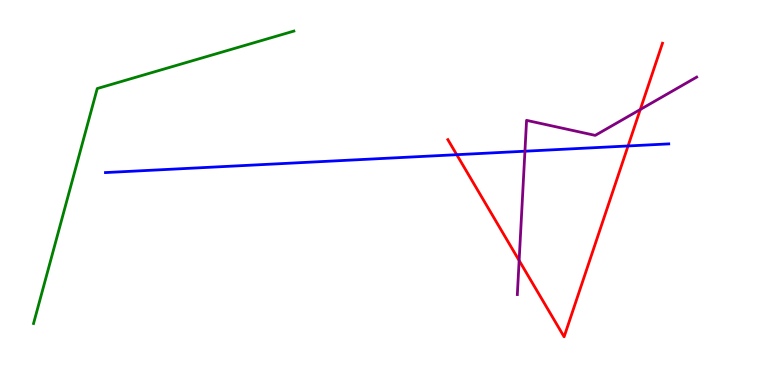[{'lines': ['blue', 'red'], 'intersections': [{'x': 5.89, 'y': 5.98}, {'x': 8.1, 'y': 6.21}]}, {'lines': ['green', 'red'], 'intersections': []}, {'lines': ['purple', 'red'], 'intersections': [{'x': 6.7, 'y': 3.23}, {'x': 8.26, 'y': 7.16}]}, {'lines': ['blue', 'green'], 'intersections': []}, {'lines': ['blue', 'purple'], 'intersections': [{'x': 6.77, 'y': 6.07}]}, {'lines': ['green', 'purple'], 'intersections': []}]